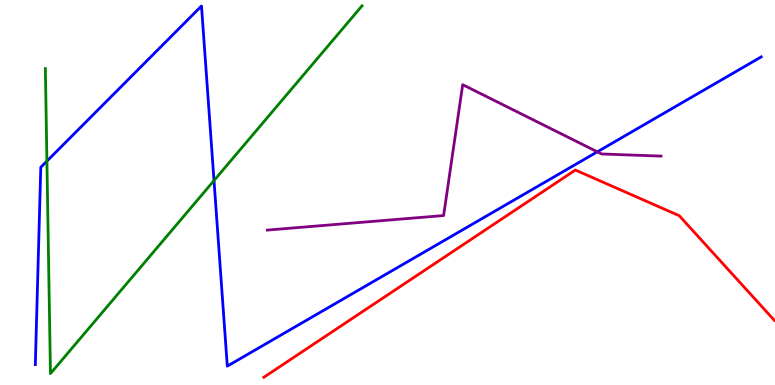[{'lines': ['blue', 'red'], 'intersections': []}, {'lines': ['green', 'red'], 'intersections': []}, {'lines': ['purple', 'red'], 'intersections': []}, {'lines': ['blue', 'green'], 'intersections': [{'x': 0.605, 'y': 5.82}, {'x': 2.76, 'y': 5.31}]}, {'lines': ['blue', 'purple'], 'intersections': [{'x': 7.71, 'y': 6.06}]}, {'lines': ['green', 'purple'], 'intersections': []}]